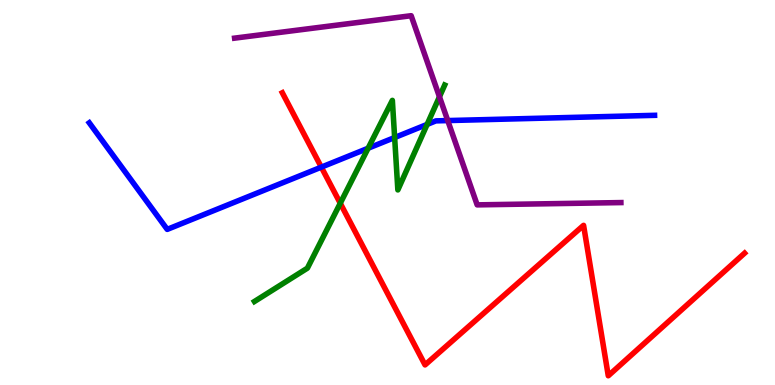[{'lines': ['blue', 'red'], 'intersections': [{'x': 4.15, 'y': 5.66}]}, {'lines': ['green', 'red'], 'intersections': [{'x': 4.39, 'y': 4.72}]}, {'lines': ['purple', 'red'], 'intersections': []}, {'lines': ['blue', 'green'], 'intersections': [{'x': 4.75, 'y': 6.15}, {'x': 5.09, 'y': 6.43}, {'x': 5.51, 'y': 6.77}]}, {'lines': ['blue', 'purple'], 'intersections': [{'x': 5.78, 'y': 6.87}]}, {'lines': ['green', 'purple'], 'intersections': [{'x': 5.67, 'y': 7.49}]}]